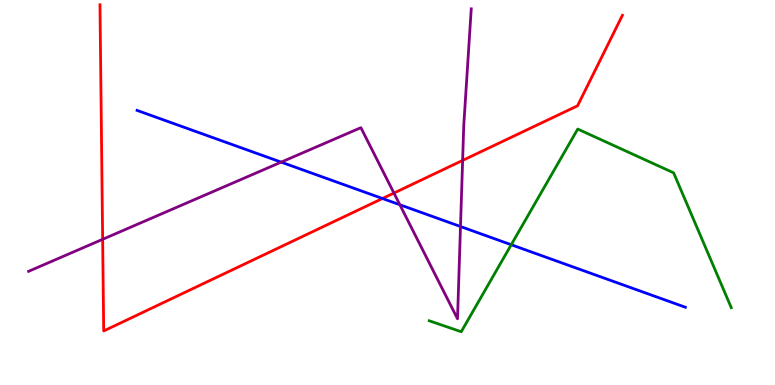[{'lines': ['blue', 'red'], 'intersections': [{'x': 4.93, 'y': 4.84}]}, {'lines': ['green', 'red'], 'intersections': []}, {'lines': ['purple', 'red'], 'intersections': [{'x': 1.32, 'y': 3.78}, {'x': 5.08, 'y': 4.99}, {'x': 5.97, 'y': 5.83}]}, {'lines': ['blue', 'green'], 'intersections': [{'x': 6.6, 'y': 3.64}]}, {'lines': ['blue', 'purple'], 'intersections': [{'x': 3.63, 'y': 5.79}, {'x': 5.16, 'y': 4.68}, {'x': 5.94, 'y': 4.12}]}, {'lines': ['green', 'purple'], 'intersections': []}]